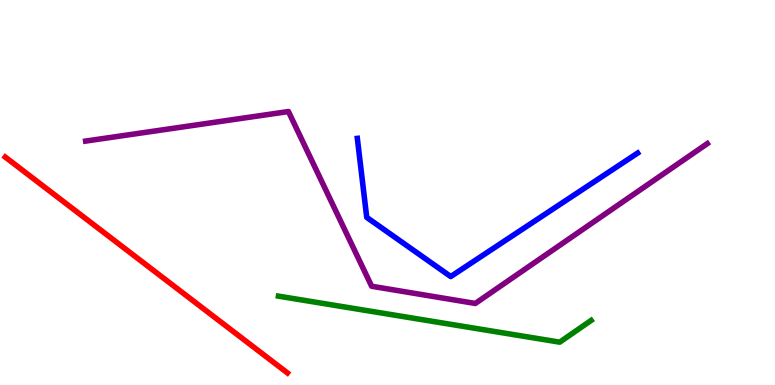[{'lines': ['blue', 'red'], 'intersections': []}, {'lines': ['green', 'red'], 'intersections': []}, {'lines': ['purple', 'red'], 'intersections': []}, {'lines': ['blue', 'green'], 'intersections': []}, {'lines': ['blue', 'purple'], 'intersections': []}, {'lines': ['green', 'purple'], 'intersections': []}]